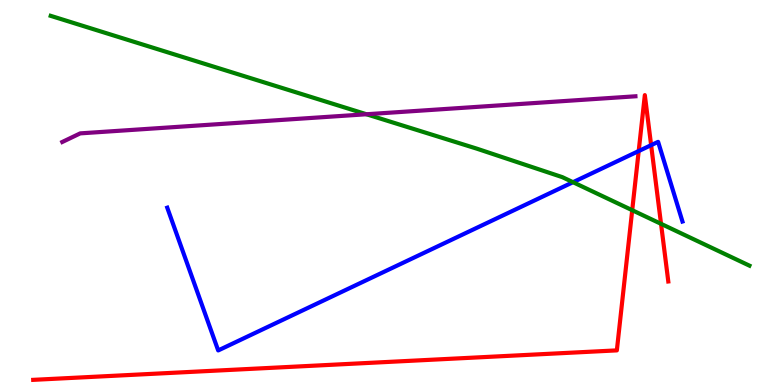[{'lines': ['blue', 'red'], 'intersections': [{'x': 8.24, 'y': 6.08}, {'x': 8.4, 'y': 6.23}]}, {'lines': ['green', 'red'], 'intersections': [{'x': 8.16, 'y': 4.54}, {'x': 8.53, 'y': 4.19}]}, {'lines': ['purple', 'red'], 'intersections': []}, {'lines': ['blue', 'green'], 'intersections': [{'x': 7.39, 'y': 5.27}]}, {'lines': ['blue', 'purple'], 'intersections': []}, {'lines': ['green', 'purple'], 'intersections': [{'x': 4.73, 'y': 7.03}]}]